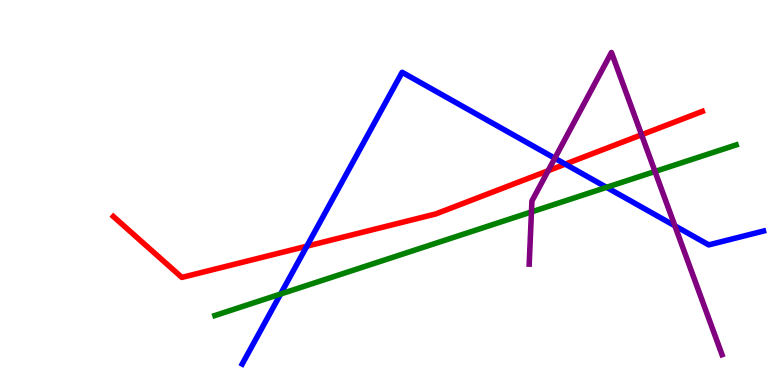[{'lines': ['blue', 'red'], 'intersections': [{'x': 3.96, 'y': 3.61}, {'x': 7.29, 'y': 5.74}]}, {'lines': ['green', 'red'], 'intersections': []}, {'lines': ['purple', 'red'], 'intersections': [{'x': 7.07, 'y': 5.57}, {'x': 8.28, 'y': 6.5}]}, {'lines': ['blue', 'green'], 'intersections': [{'x': 3.62, 'y': 2.36}, {'x': 7.83, 'y': 5.13}]}, {'lines': ['blue', 'purple'], 'intersections': [{'x': 7.16, 'y': 5.89}, {'x': 8.71, 'y': 4.13}]}, {'lines': ['green', 'purple'], 'intersections': [{'x': 6.86, 'y': 4.5}, {'x': 8.45, 'y': 5.55}]}]